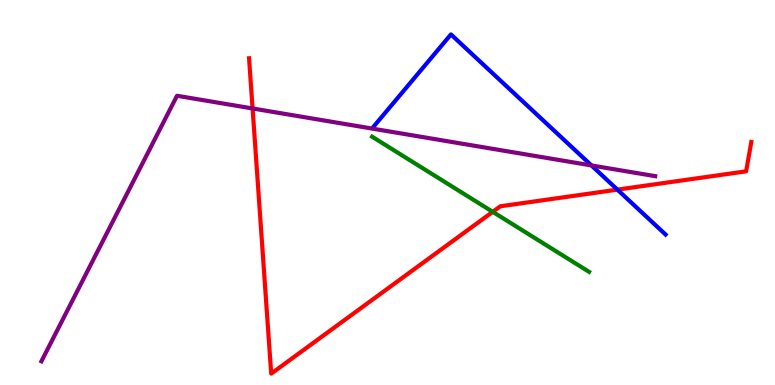[{'lines': ['blue', 'red'], 'intersections': [{'x': 7.97, 'y': 5.07}]}, {'lines': ['green', 'red'], 'intersections': [{'x': 6.36, 'y': 4.5}]}, {'lines': ['purple', 'red'], 'intersections': [{'x': 3.26, 'y': 7.18}]}, {'lines': ['blue', 'green'], 'intersections': []}, {'lines': ['blue', 'purple'], 'intersections': [{'x': 7.63, 'y': 5.7}]}, {'lines': ['green', 'purple'], 'intersections': []}]